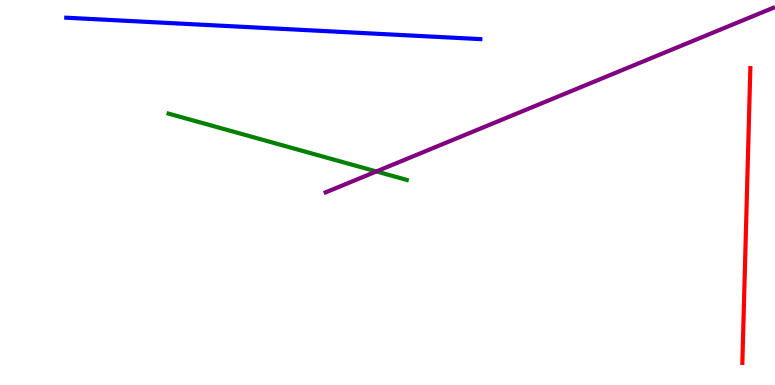[{'lines': ['blue', 'red'], 'intersections': []}, {'lines': ['green', 'red'], 'intersections': []}, {'lines': ['purple', 'red'], 'intersections': []}, {'lines': ['blue', 'green'], 'intersections': []}, {'lines': ['blue', 'purple'], 'intersections': []}, {'lines': ['green', 'purple'], 'intersections': [{'x': 4.86, 'y': 5.55}]}]